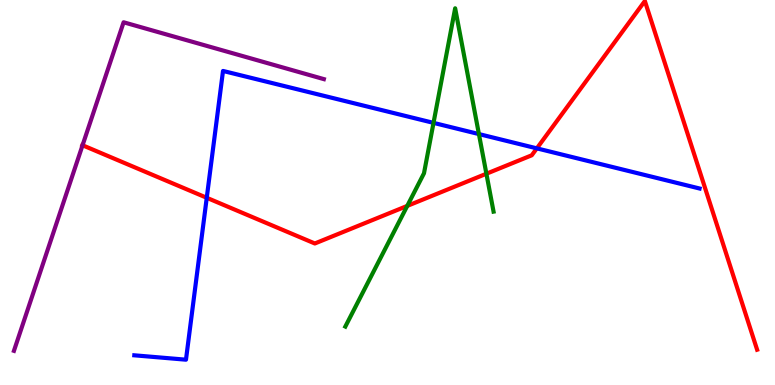[{'lines': ['blue', 'red'], 'intersections': [{'x': 2.67, 'y': 4.86}, {'x': 6.93, 'y': 6.15}]}, {'lines': ['green', 'red'], 'intersections': [{'x': 5.25, 'y': 4.65}, {'x': 6.28, 'y': 5.49}]}, {'lines': ['purple', 'red'], 'intersections': [{'x': 1.07, 'y': 6.23}]}, {'lines': ['blue', 'green'], 'intersections': [{'x': 5.59, 'y': 6.81}, {'x': 6.18, 'y': 6.52}]}, {'lines': ['blue', 'purple'], 'intersections': []}, {'lines': ['green', 'purple'], 'intersections': []}]